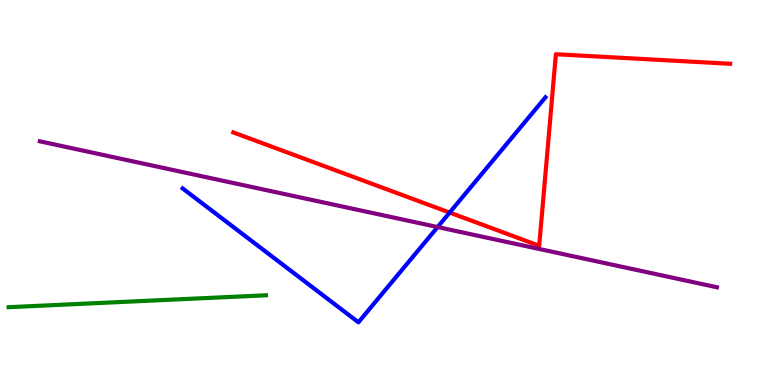[{'lines': ['blue', 'red'], 'intersections': [{'x': 5.8, 'y': 4.48}]}, {'lines': ['green', 'red'], 'intersections': []}, {'lines': ['purple', 'red'], 'intersections': []}, {'lines': ['blue', 'green'], 'intersections': []}, {'lines': ['blue', 'purple'], 'intersections': [{'x': 5.65, 'y': 4.1}]}, {'lines': ['green', 'purple'], 'intersections': []}]